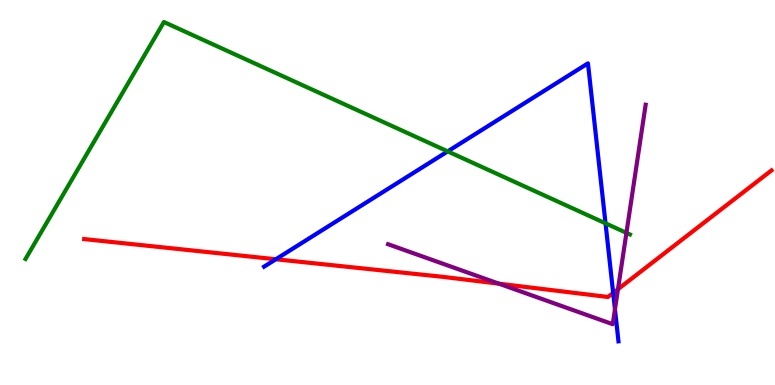[{'lines': ['blue', 'red'], 'intersections': [{'x': 3.56, 'y': 3.27}, {'x': 7.91, 'y': 2.39}]}, {'lines': ['green', 'red'], 'intersections': []}, {'lines': ['purple', 'red'], 'intersections': [{'x': 6.44, 'y': 2.63}, {'x': 7.97, 'y': 2.49}]}, {'lines': ['blue', 'green'], 'intersections': [{'x': 5.78, 'y': 6.07}, {'x': 7.81, 'y': 4.2}]}, {'lines': ['blue', 'purple'], 'intersections': [{'x': 7.93, 'y': 1.97}]}, {'lines': ['green', 'purple'], 'intersections': [{'x': 8.08, 'y': 3.95}]}]